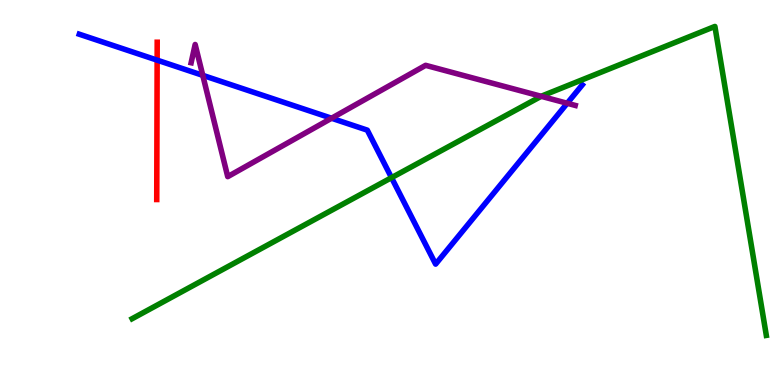[{'lines': ['blue', 'red'], 'intersections': [{'x': 2.03, 'y': 8.44}]}, {'lines': ['green', 'red'], 'intersections': []}, {'lines': ['purple', 'red'], 'intersections': []}, {'lines': ['blue', 'green'], 'intersections': [{'x': 5.05, 'y': 5.39}]}, {'lines': ['blue', 'purple'], 'intersections': [{'x': 2.62, 'y': 8.04}, {'x': 4.28, 'y': 6.93}, {'x': 7.32, 'y': 7.32}]}, {'lines': ['green', 'purple'], 'intersections': [{'x': 6.98, 'y': 7.5}]}]